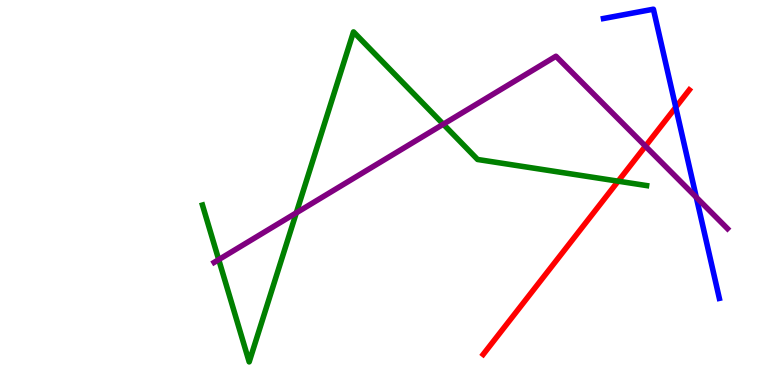[{'lines': ['blue', 'red'], 'intersections': [{'x': 8.72, 'y': 7.21}]}, {'lines': ['green', 'red'], 'intersections': [{'x': 7.98, 'y': 5.29}]}, {'lines': ['purple', 'red'], 'intersections': [{'x': 8.33, 'y': 6.2}]}, {'lines': ['blue', 'green'], 'intersections': []}, {'lines': ['blue', 'purple'], 'intersections': [{'x': 8.98, 'y': 4.88}]}, {'lines': ['green', 'purple'], 'intersections': [{'x': 2.82, 'y': 3.26}, {'x': 3.82, 'y': 4.47}, {'x': 5.72, 'y': 6.77}]}]